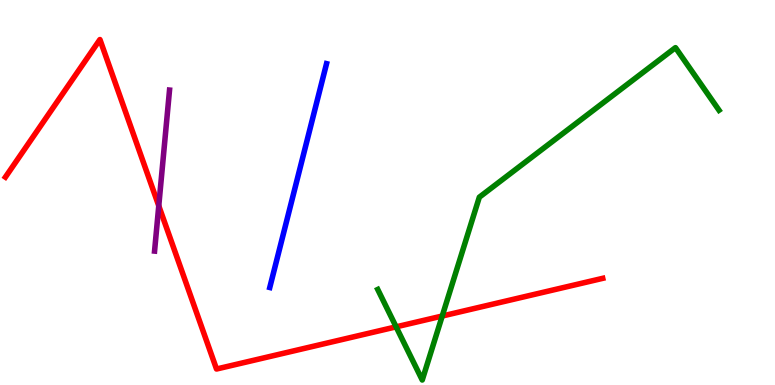[{'lines': ['blue', 'red'], 'intersections': []}, {'lines': ['green', 'red'], 'intersections': [{'x': 5.11, 'y': 1.51}, {'x': 5.71, 'y': 1.79}]}, {'lines': ['purple', 'red'], 'intersections': [{'x': 2.05, 'y': 4.65}]}, {'lines': ['blue', 'green'], 'intersections': []}, {'lines': ['blue', 'purple'], 'intersections': []}, {'lines': ['green', 'purple'], 'intersections': []}]